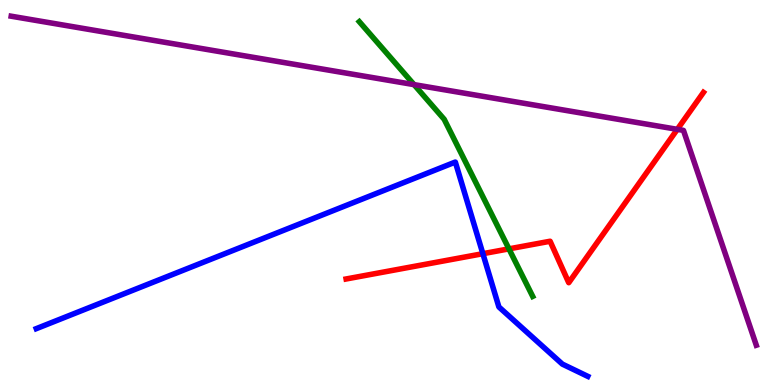[{'lines': ['blue', 'red'], 'intersections': [{'x': 6.23, 'y': 3.41}]}, {'lines': ['green', 'red'], 'intersections': [{'x': 6.57, 'y': 3.54}]}, {'lines': ['purple', 'red'], 'intersections': [{'x': 8.74, 'y': 6.64}]}, {'lines': ['blue', 'green'], 'intersections': []}, {'lines': ['blue', 'purple'], 'intersections': []}, {'lines': ['green', 'purple'], 'intersections': [{'x': 5.34, 'y': 7.8}]}]